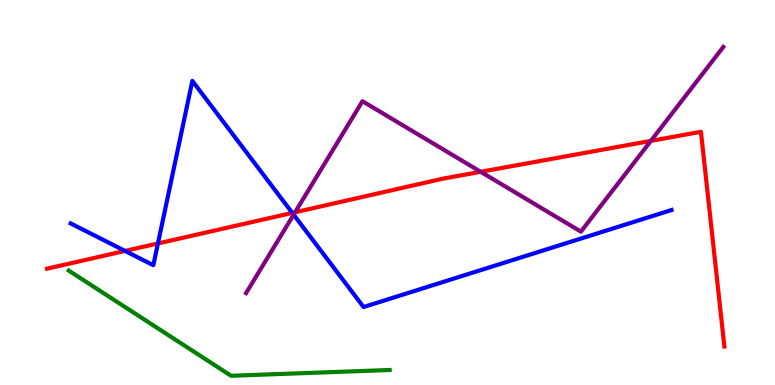[{'lines': ['blue', 'red'], 'intersections': [{'x': 1.61, 'y': 3.48}, {'x': 2.04, 'y': 3.68}, {'x': 3.77, 'y': 4.47}]}, {'lines': ['green', 'red'], 'intersections': []}, {'lines': ['purple', 'red'], 'intersections': [{'x': 3.81, 'y': 4.49}, {'x': 6.2, 'y': 5.54}, {'x': 8.4, 'y': 6.34}]}, {'lines': ['blue', 'green'], 'intersections': []}, {'lines': ['blue', 'purple'], 'intersections': [{'x': 3.79, 'y': 4.42}]}, {'lines': ['green', 'purple'], 'intersections': []}]